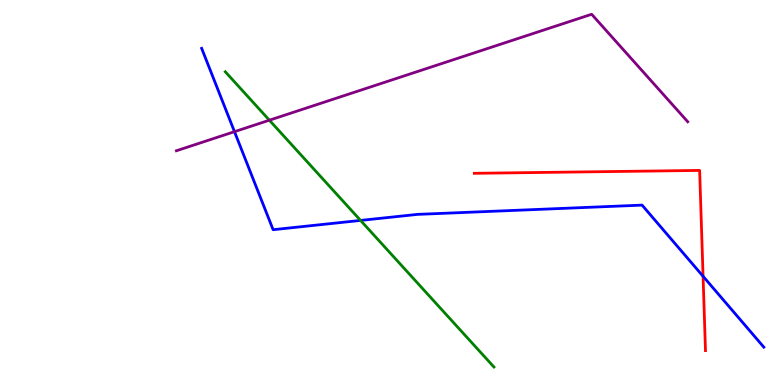[{'lines': ['blue', 'red'], 'intersections': [{'x': 9.07, 'y': 2.82}]}, {'lines': ['green', 'red'], 'intersections': []}, {'lines': ['purple', 'red'], 'intersections': []}, {'lines': ['blue', 'green'], 'intersections': [{'x': 4.65, 'y': 4.27}]}, {'lines': ['blue', 'purple'], 'intersections': [{'x': 3.03, 'y': 6.58}]}, {'lines': ['green', 'purple'], 'intersections': [{'x': 3.48, 'y': 6.88}]}]